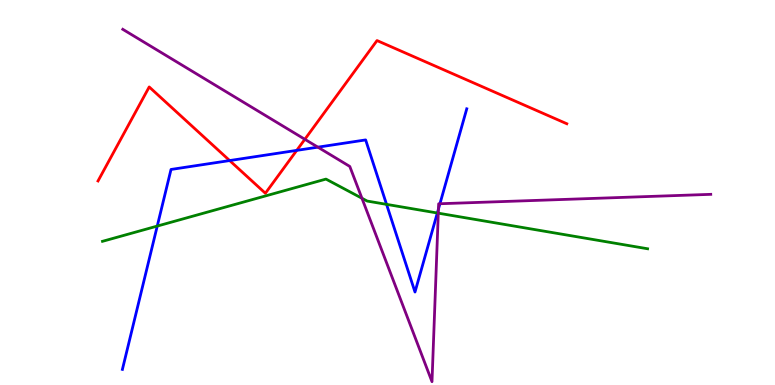[{'lines': ['blue', 'red'], 'intersections': [{'x': 2.96, 'y': 5.83}, {'x': 3.83, 'y': 6.09}]}, {'lines': ['green', 'red'], 'intersections': []}, {'lines': ['purple', 'red'], 'intersections': [{'x': 3.93, 'y': 6.38}]}, {'lines': ['blue', 'green'], 'intersections': [{'x': 2.03, 'y': 4.13}, {'x': 4.99, 'y': 4.69}, {'x': 5.64, 'y': 4.47}]}, {'lines': ['blue', 'purple'], 'intersections': [{'x': 4.1, 'y': 6.18}, {'x': 5.66, 'y': 4.57}, {'x': 5.68, 'y': 4.71}]}, {'lines': ['green', 'purple'], 'intersections': [{'x': 4.67, 'y': 4.85}, {'x': 5.66, 'y': 4.46}]}]